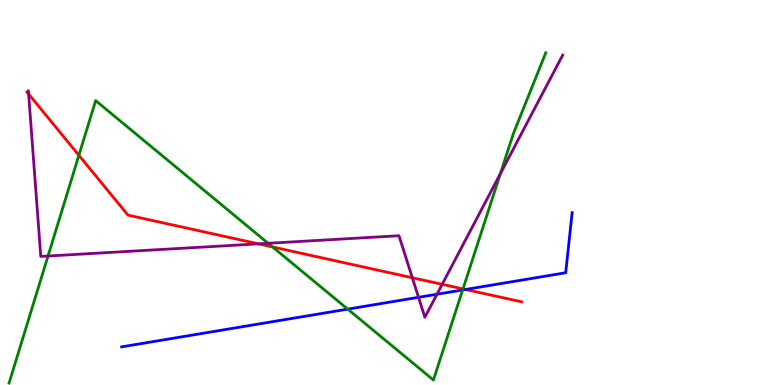[{'lines': ['blue', 'red'], 'intersections': [{'x': 6.01, 'y': 2.48}]}, {'lines': ['green', 'red'], 'intersections': [{'x': 1.02, 'y': 5.97}, {'x': 3.52, 'y': 3.58}, {'x': 5.97, 'y': 2.5}]}, {'lines': ['purple', 'red'], 'intersections': [{'x': 0.369, 'y': 7.56}, {'x': 3.33, 'y': 3.67}, {'x': 5.32, 'y': 2.79}, {'x': 5.71, 'y': 2.61}]}, {'lines': ['blue', 'green'], 'intersections': [{'x': 4.49, 'y': 1.97}, {'x': 5.97, 'y': 2.47}]}, {'lines': ['blue', 'purple'], 'intersections': [{'x': 5.4, 'y': 2.28}, {'x': 5.64, 'y': 2.36}]}, {'lines': ['green', 'purple'], 'intersections': [{'x': 0.62, 'y': 3.35}, {'x': 3.46, 'y': 3.68}, {'x': 6.46, 'y': 5.49}]}]